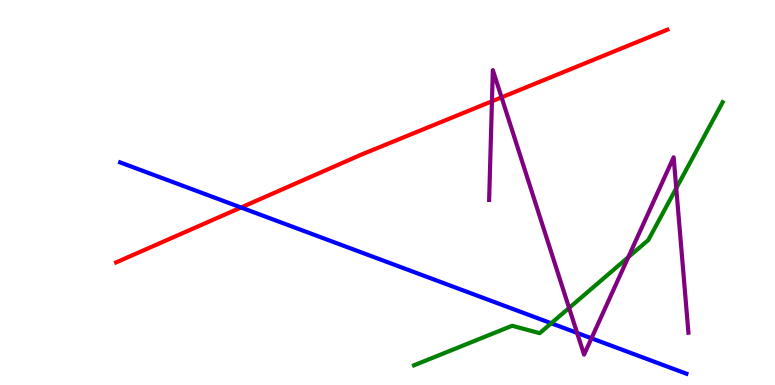[{'lines': ['blue', 'red'], 'intersections': [{'x': 3.11, 'y': 4.61}]}, {'lines': ['green', 'red'], 'intersections': []}, {'lines': ['purple', 'red'], 'intersections': [{'x': 6.35, 'y': 7.37}, {'x': 6.47, 'y': 7.47}]}, {'lines': ['blue', 'green'], 'intersections': [{'x': 7.11, 'y': 1.6}]}, {'lines': ['blue', 'purple'], 'intersections': [{'x': 7.45, 'y': 1.35}, {'x': 7.63, 'y': 1.21}]}, {'lines': ['green', 'purple'], 'intersections': [{'x': 7.34, 'y': 2.0}, {'x': 8.11, 'y': 3.32}, {'x': 8.73, 'y': 5.11}]}]